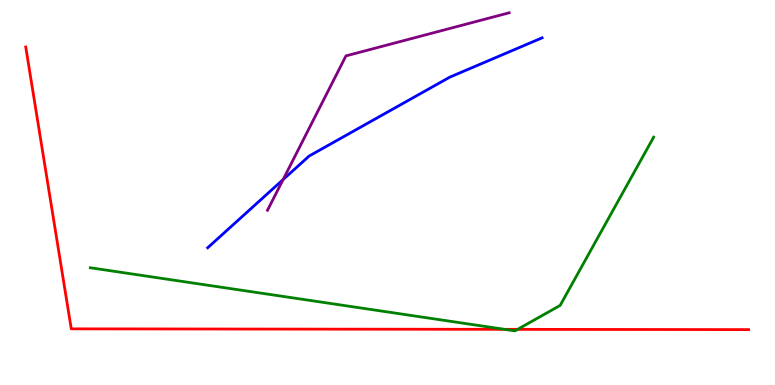[{'lines': ['blue', 'red'], 'intersections': []}, {'lines': ['green', 'red'], 'intersections': [{'x': 6.51, 'y': 1.45}, {'x': 6.68, 'y': 1.45}]}, {'lines': ['purple', 'red'], 'intersections': []}, {'lines': ['blue', 'green'], 'intersections': []}, {'lines': ['blue', 'purple'], 'intersections': [{'x': 3.65, 'y': 5.34}]}, {'lines': ['green', 'purple'], 'intersections': []}]